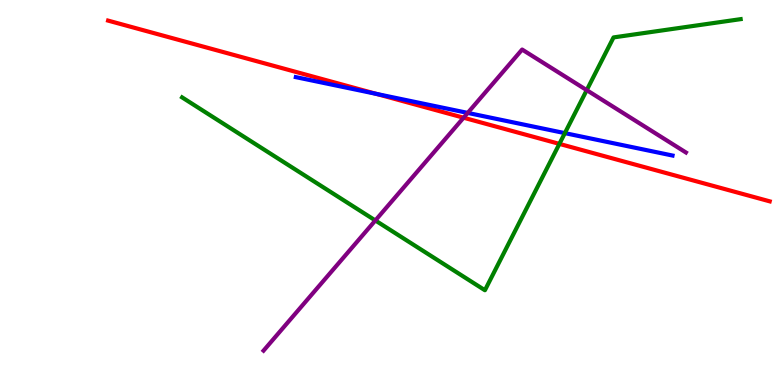[{'lines': ['blue', 'red'], 'intersections': [{'x': 4.86, 'y': 7.56}]}, {'lines': ['green', 'red'], 'intersections': [{'x': 7.22, 'y': 6.26}]}, {'lines': ['purple', 'red'], 'intersections': [{'x': 5.98, 'y': 6.94}]}, {'lines': ['blue', 'green'], 'intersections': [{'x': 7.29, 'y': 6.54}]}, {'lines': ['blue', 'purple'], 'intersections': [{'x': 6.04, 'y': 7.07}]}, {'lines': ['green', 'purple'], 'intersections': [{'x': 4.84, 'y': 4.27}, {'x': 7.57, 'y': 7.66}]}]